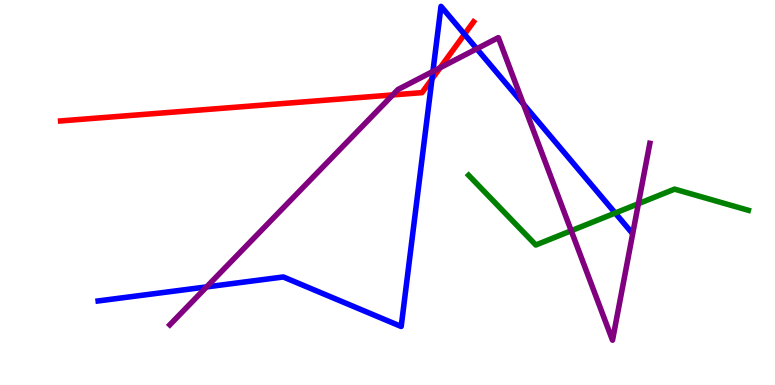[{'lines': ['blue', 'red'], 'intersections': [{'x': 5.57, 'y': 7.95}, {'x': 5.99, 'y': 9.11}]}, {'lines': ['green', 'red'], 'intersections': []}, {'lines': ['purple', 'red'], 'intersections': [{'x': 5.07, 'y': 7.53}, {'x': 5.68, 'y': 8.24}]}, {'lines': ['blue', 'green'], 'intersections': [{'x': 7.94, 'y': 4.47}]}, {'lines': ['blue', 'purple'], 'intersections': [{'x': 2.67, 'y': 2.55}, {'x': 5.59, 'y': 8.14}, {'x': 6.15, 'y': 8.73}, {'x': 6.75, 'y': 7.29}]}, {'lines': ['green', 'purple'], 'intersections': [{'x': 7.37, 'y': 4.01}, {'x': 8.24, 'y': 4.71}]}]